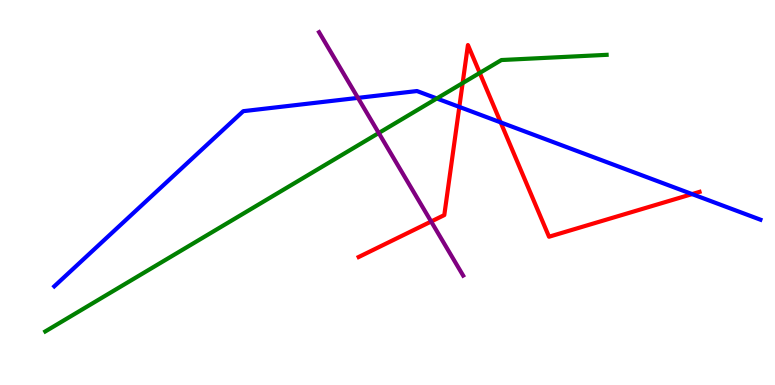[{'lines': ['blue', 'red'], 'intersections': [{'x': 5.93, 'y': 7.22}, {'x': 6.46, 'y': 6.82}, {'x': 8.93, 'y': 4.96}]}, {'lines': ['green', 'red'], 'intersections': [{'x': 5.97, 'y': 7.84}, {'x': 6.19, 'y': 8.11}]}, {'lines': ['purple', 'red'], 'intersections': [{'x': 5.56, 'y': 4.25}]}, {'lines': ['blue', 'green'], 'intersections': [{'x': 5.64, 'y': 7.44}]}, {'lines': ['blue', 'purple'], 'intersections': [{'x': 4.62, 'y': 7.46}]}, {'lines': ['green', 'purple'], 'intersections': [{'x': 4.89, 'y': 6.55}]}]